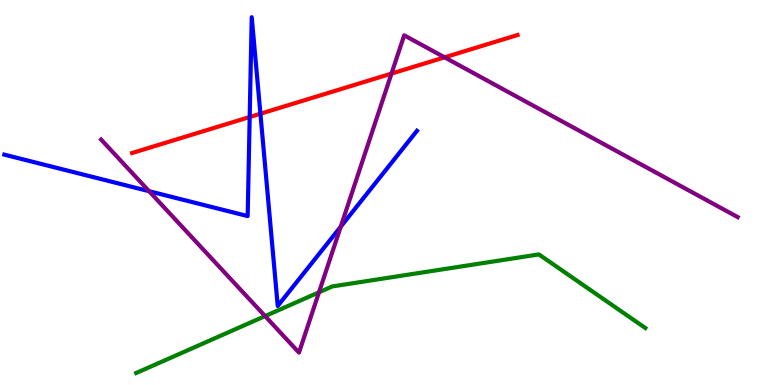[{'lines': ['blue', 'red'], 'intersections': [{'x': 3.22, 'y': 6.96}, {'x': 3.36, 'y': 7.05}]}, {'lines': ['green', 'red'], 'intersections': []}, {'lines': ['purple', 'red'], 'intersections': [{'x': 5.05, 'y': 8.09}, {'x': 5.74, 'y': 8.51}]}, {'lines': ['blue', 'green'], 'intersections': []}, {'lines': ['blue', 'purple'], 'intersections': [{'x': 1.92, 'y': 5.03}, {'x': 4.4, 'y': 4.11}]}, {'lines': ['green', 'purple'], 'intersections': [{'x': 3.42, 'y': 1.79}, {'x': 4.12, 'y': 2.41}]}]